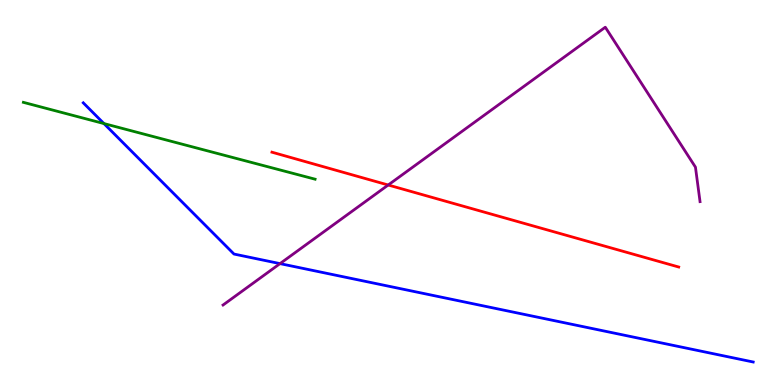[{'lines': ['blue', 'red'], 'intersections': []}, {'lines': ['green', 'red'], 'intersections': []}, {'lines': ['purple', 'red'], 'intersections': [{'x': 5.01, 'y': 5.19}]}, {'lines': ['blue', 'green'], 'intersections': [{'x': 1.34, 'y': 6.79}]}, {'lines': ['blue', 'purple'], 'intersections': [{'x': 3.61, 'y': 3.15}]}, {'lines': ['green', 'purple'], 'intersections': []}]